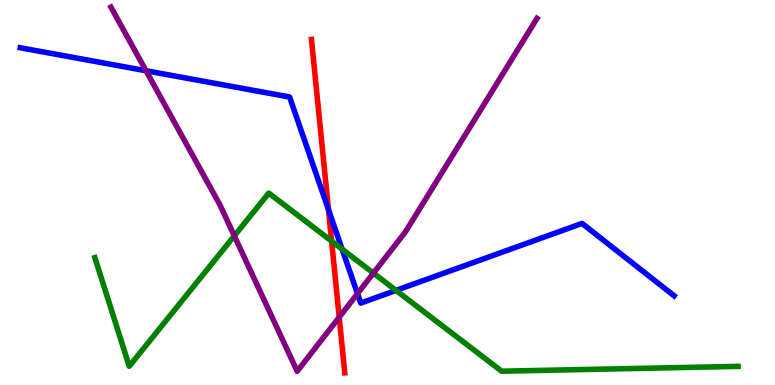[{'lines': ['blue', 'red'], 'intersections': [{'x': 4.24, 'y': 4.56}]}, {'lines': ['green', 'red'], 'intersections': [{'x': 4.28, 'y': 3.74}]}, {'lines': ['purple', 'red'], 'intersections': [{'x': 4.38, 'y': 1.76}]}, {'lines': ['blue', 'green'], 'intersections': [{'x': 4.41, 'y': 3.53}, {'x': 5.11, 'y': 2.46}]}, {'lines': ['blue', 'purple'], 'intersections': [{'x': 1.88, 'y': 8.16}, {'x': 4.61, 'y': 2.37}]}, {'lines': ['green', 'purple'], 'intersections': [{'x': 3.02, 'y': 3.87}, {'x': 4.82, 'y': 2.91}]}]